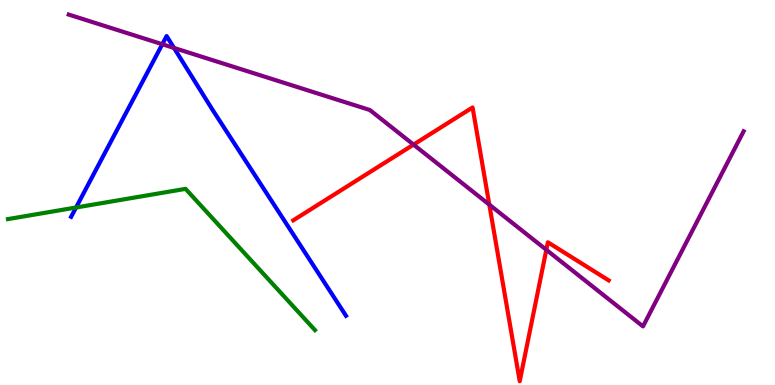[{'lines': ['blue', 'red'], 'intersections': []}, {'lines': ['green', 'red'], 'intersections': []}, {'lines': ['purple', 'red'], 'intersections': [{'x': 5.34, 'y': 6.24}, {'x': 6.31, 'y': 4.68}, {'x': 7.05, 'y': 3.51}]}, {'lines': ['blue', 'green'], 'intersections': [{'x': 0.981, 'y': 4.61}]}, {'lines': ['blue', 'purple'], 'intersections': [{'x': 2.09, 'y': 8.85}, {'x': 2.25, 'y': 8.75}]}, {'lines': ['green', 'purple'], 'intersections': []}]